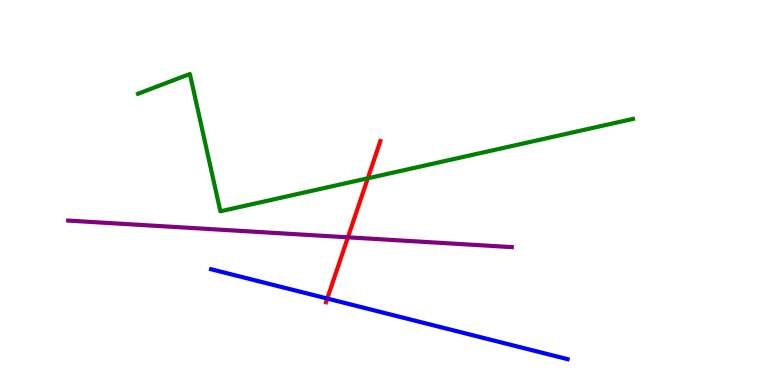[{'lines': ['blue', 'red'], 'intersections': [{'x': 4.22, 'y': 2.25}]}, {'lines': ['green', 'red'], 'intersections': [{'x': 4.75, 'y': 5.37}]}, {'lines': ['purple', 'red'], 'intersections': [{'x': 4.49, 'y': 3.84}]}, {'lines': ['blue', 'green'], 'intersections': []}, {'lines': ['blue', 'purple'], 'intersections': []}, {'lines': ['green', 'purple'], 'intersections': []}]